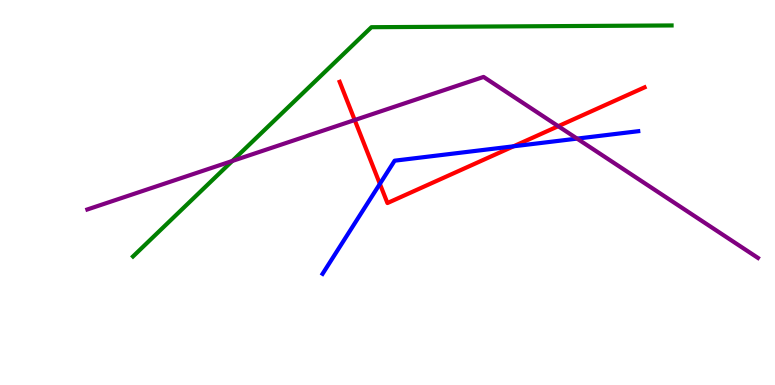[{'lines': ['blue', 'red'], 'intersections': [{'x': 4.9, 'y': 5.22}, {'x': 6.63, 'y': 6.2}]}, {'lines': ['green', 'red'], 'intersections': []}, {'lines': ['purple', 'red'], 'intersections': [{'x': 4.58, 'y': 6.88}, {'x': 7.2, 'y': 6.72}]}, {'lines': ['blue', 'green'], 'intersections': []}, {'lines': ['blue', 'purple'], 'intersections': [{'x': 7.45, 'y': 6.4}]}, {'lines': ['green', 'purple'], 'intersections': [{'x': 3.0, 'y': 5.82}]}]